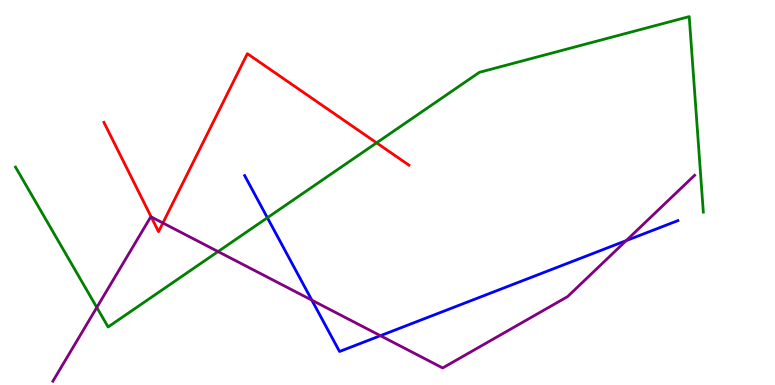[{'lines': ['blue', 'red'], 'intersections': []}, {'lines': ['green', 'red'], 'intersections': [{'x': 4.86, 'y': 6.29}]}, {'lines': ['purple', 'red'], 'intersections': [{'x': 1.95, 'y': 4.37}, {'x': 2.1, 'y': 4.21}]}, {'lines': ['blue', 'green'], 'intersections': [{'x': 3.45, 'y': 4.34}]}, {'lines': ['blue', 'purple'], 'intersections': [{'x': 4.02, 'y': 2.2}, {'x': 4.91, 'y': 1.28}, {'x': 8.08, 'y': 3.75}]}, {'lines': ['green', 'purple'], 'intersections': [{'x': 1.25, 'y': 2.01}, {'x': 2.81, 'y': 3.47}]}]